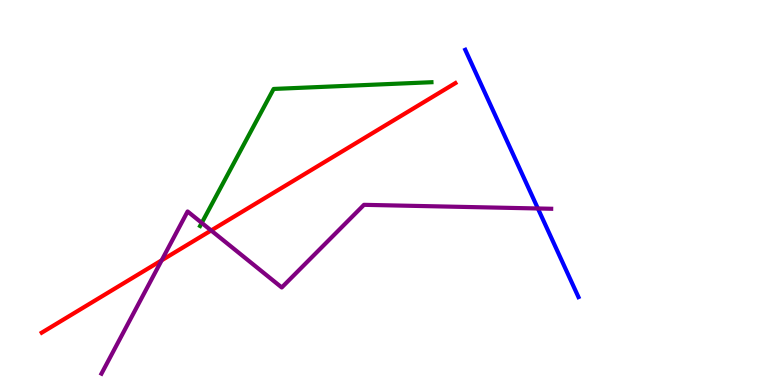[{'lines': ['blue', 'red'], 'intersections': []}, {'lines': ['green', 'red'], 'intersections': []}, {'lines': ['purple', 'red'], 'intersections': [{'x': 2.09, 'y': 3.24}, {'x': 2.72, 'y': 4.01}]}, {'lines': ['blue', 'green'], 'intersections': []}, {'lines': ['blue', 'purple'], 'intersections': [{'x': 6.94, 'y': 4.58}]}, {'lines': ['green', 'purple'], 'intersections': [{'x': 2.6, 'y': 4.21}]}]